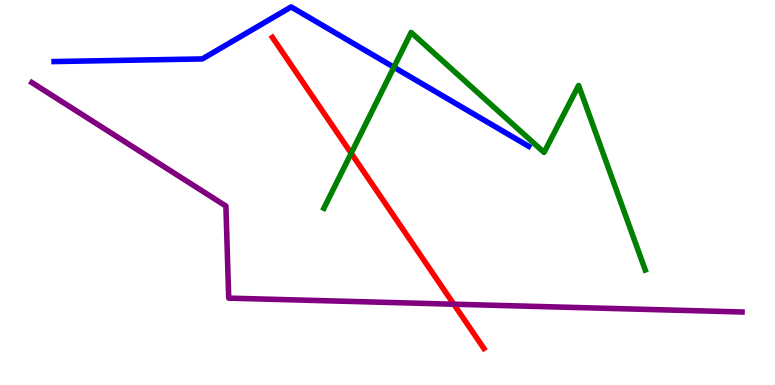[{'lines': ['blue', 'red'], 'intersections': []}, {'lines': ['green', 'red'], 'intersections': [{'x': 4.53, 'y': 6.02}]}, {'lines': ['purple', 'red'], 'intersections': [{'x': 5.86, 'y': 2.1}]}, {'lines': ['blue', 'green'], 'intersections': [{'x': 5.08, 'y': 8.25}]}, {'lines': ['blue', 'purple'], 'intersections': []}, {'lines': ['green', 'purple'], 'intersections': []}]